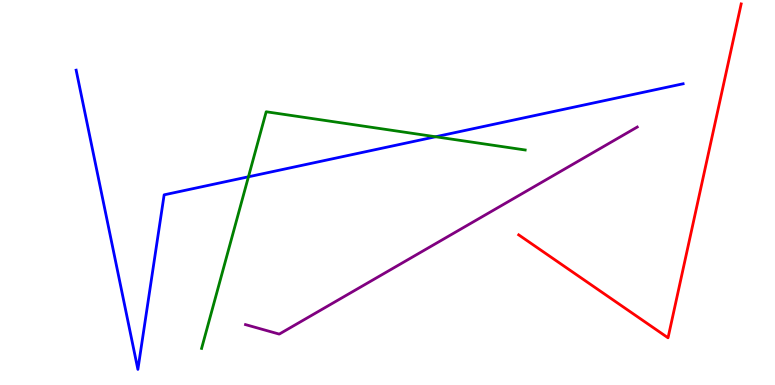[{'lines': ['blue', 'red'], 'intersections': []}, {'lines': ['green', 'red'], 'intersections': []}, {'lines': ['purple', 'red'], 'intersections': []}, {'lines': ['blue', 'green'], 'intersections': [{'x': 3.21, 'y': 5.41}, {'x': 5.62, 'y': 6.45}]}, {'lines': ['blue', 'purple'], 'intersections': []}, {'lines': ['green', 'purple'], 'intersections': []}]